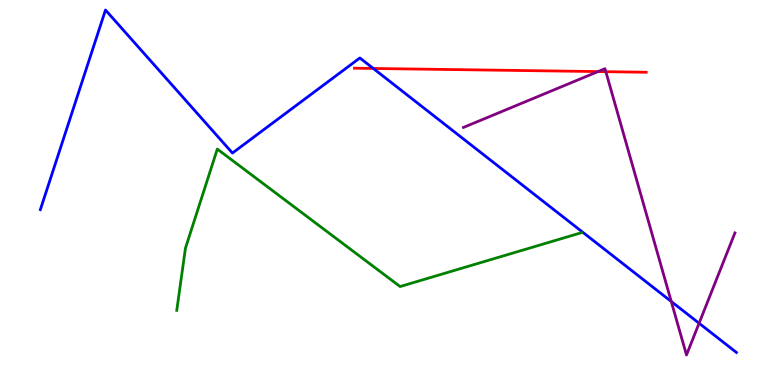[{'lines': ['blue', 'red'], 'intersections': [{'x': 4.82, 'y': 8.22}]}, {'lines': ['green', 'red'], 'intersections': []}, {'lines': ['purple', 'red'], 'intersections': [{'x': 7.72, 'y': 8.14}, {'x': 7.82, 'y': 8.14}]}, {'lines': ['blue', 'green'], 'intersections': []}, {'lines': ['blue', 'purple'], 'intersections': [{'x': 8.66, 'y': 2.17}, {'x': 9.02, 'y': 1.6}]}, {'lines': ['green', 'purple'], 'intersections': []}]